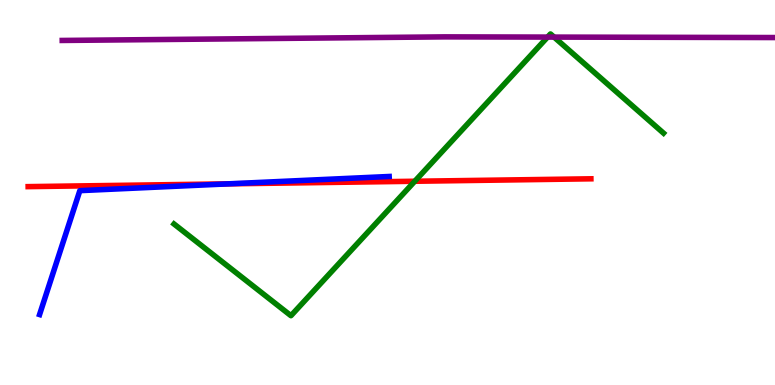[{'lines': ['blue', 'red'], 'intersections': [{'x': 2.95, 'y': 5.22}]}, {'lines': ['green', 'red'], 'intersections': [{'x': 5.35, 'y': 5.29}]}, {'lines': ['purple', 'red'], 'intersections': []}, {'lines': ['blue', 'green'], 'intersections': []}, {'lines': ['blue', 'purple'], 'intersections': []}, {'lines': ['green', 'purple'], 'intersections': [{'x': 7.07, 'y': 9.04}, {'x': 7.15, 'y': 9.04}]}]